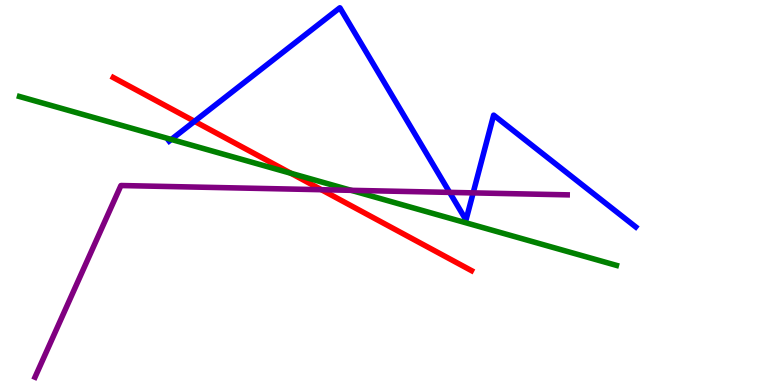[{'lines': ['blue', 'red'], 'intersections': [{'x': 2.51, 'y': 6.85}]}, {'lines': ['green', 'red'], 'intersections': [{'x': 3.75, 'y': 5.5}]}, {'lines': ['purple', 'red'], 'intersections': [{'x': 4.15, 'y': 5.07}]}, {'lines': ['blue', 'green'], 'intersections': [{'x': 2.21, 'y': 6.38}]}, {'lines': ['blue', 'purple'], 'intersections': [{'x': 5.8, 'y': 5.0}, {'x': 6.11, 'y': 4.99}]}, {'lines': ['green', 'purple'], 'intersections': [{'x': 4.53, 'y': 5.06}]}]